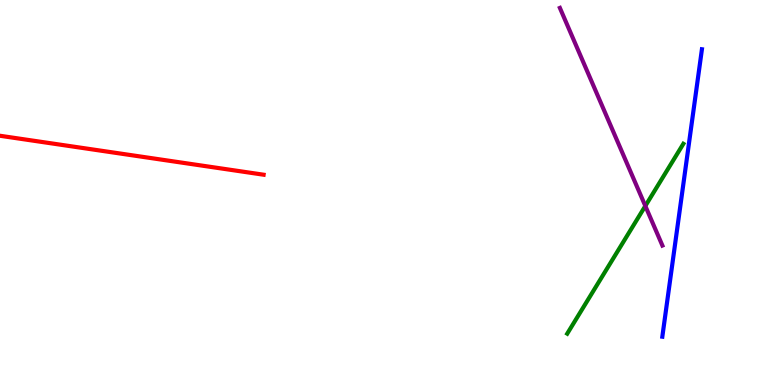[{'lines': ['blue', 'red'], 'intersections': []}, {'lines': ['green', 'red'], 'intersections': []}, {'lines': ['purple', 'red'], 'intersections': []}, {'lines': ['blue', 'green'], 'intersections': []}, {'lines': ['blue', 'purple'], 'intersections': []}, {'lines': ['green', 'purple'], 'intersections': [{'x': 8.33, 'y': 4.65}]}]